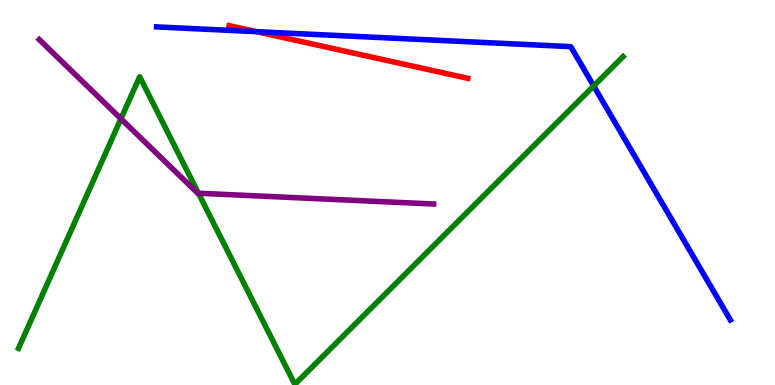[{'lines': ['blue', 'red'], 'intersections': [{'x': 3.31, 'y': 9.18}]}, {'lines': ['green', 'red'], 'intersections': []}, {'lines': ['purple', 'red'], 'intersections': []}, {'lines': ['blue', 'green'], 'intersections': [{'x': 7.66, 'y': 7.77}]}, {'lines': ['blue', 'purple'], 'intersections': []}, {'lines': ['green', 'purple'], 'intersections': [{'x': 1.56, 'y': 6.92}, {'x': 2.56, 'y': 4.98}]}]